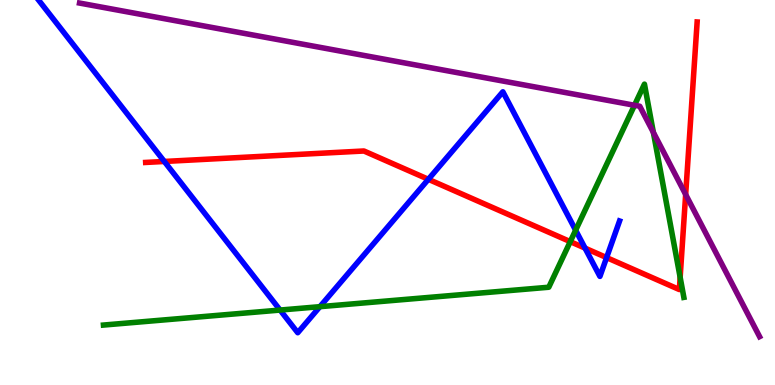[{'lines': ['blue', 'red'], 'intersections': [{'x': 2.12, 'y': 5.81}, {'x': 5.53, 'y': 5.34}, {'x': 7.55, 'y': 3.55}, {'x': 7.83, 'y': 3.31}]}, {'lines': ['green', 'red'], 'intersections': [{'x': 7.36, 'y': 3.72}, {'x': 8.78, 'y': 2.8}]}, {'lines': ['purple', 'red'], 'intersections': [{'x': 8.85, 'y': 4.95}]}, {'lines': ['blue', 'green'], 'intersections': [{'x': 3.61, 'y': 1.95}, {'x': 4.13, 'y': 2.03}, {'x': 7.43, 'y': 4.02}]}, {'lines': ['blue', 'purple'], 'intersections': []}, {'lines': ['green', 'purple'], 'intersections': [{'x': 8.19, 'y': 7.27}, {'x': 8.43, 'y': 6.56}]}]